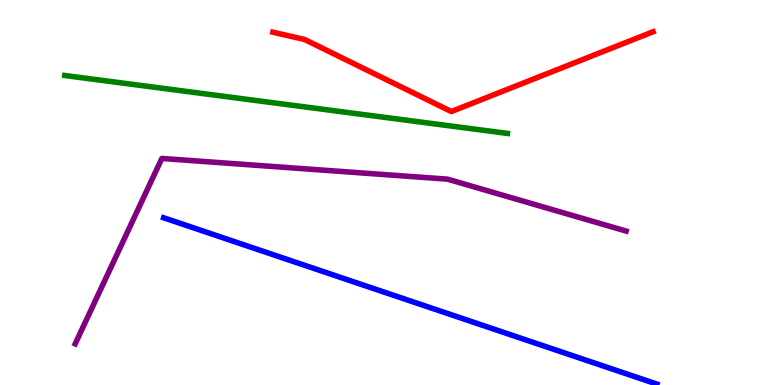[{'lines': ['blue', 'red'], 'intersections': []}, {'lines': ['green', 'red'], 'intersections': []}, {'lines': ['purple', 'red'], 'intersections': []}, {'lines': ['blue', 'green'], 'intersections': []}, {'lines': ['blue', 'purple'], 'intersections': []}, {'lines': ['green', 'purple'], 'intersections': []}]